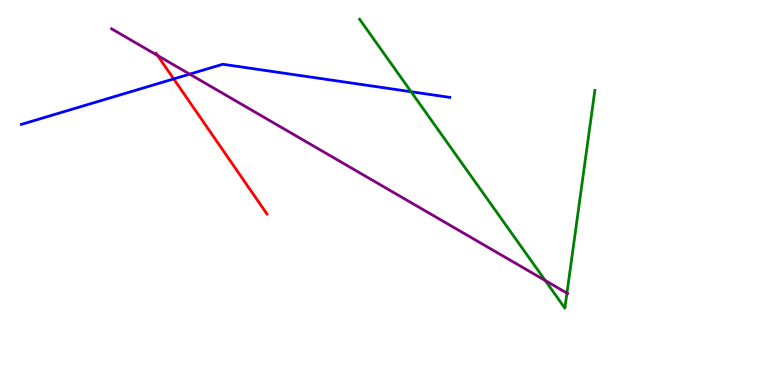[{'lines': ['blue', 'red'], 'intersections': [{'x': 2.24, 'y': 7.95}]}, {'lines': ['green', 'red'], 'intersections': []}, {'lines': ['purple', 'red'], 'intersections': [{'x': 2.03, 'y': 8.56}]}, {'lines': ['blue', 'green'], 'intersections': [{'x': 5.3, 'y': 7.62}]}, {'lines': ['blue', 'purple'], 'intersections': [{'x': 2.45, 'y': 8.07}]}, {'lines': ['green', 'purple'], 'intersections': [{'x': 7.04, 'y': 2.71}, {'x': 7.32, 'y': 2.39}]}]